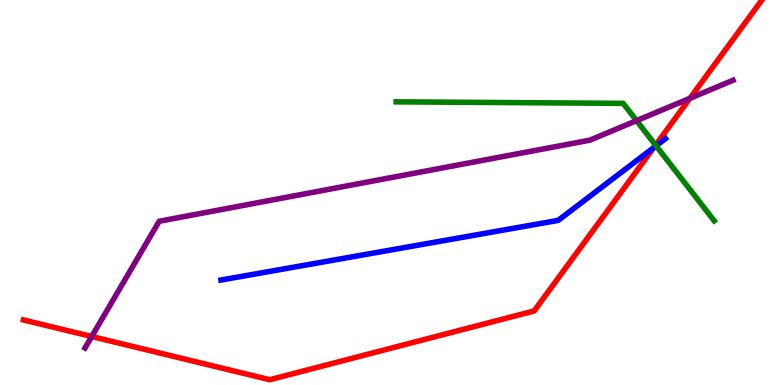[{'lines': ['blue', 'red'], 'intersections': [{'x': 8.44, 'y': 6.17}]}, {'lines': ['green', 'red'], 'intersections': [{'x': 8.46, 'y': 6.23}]}, {'lines': ['purple', 'red'], 'intersections': [{'x': 1.18, 'y': 1.26}, {'x': 8.9, 'y': 7.45}]}, {'lines': ['blue', 'green'], 'intersections': [{'x': 8.47, 'y': 6.21}]}, {'lines': ['blue', 'purple'], 'intersections': []}, {'lines': ['green', 'purple'], 'intersections': [{'x': 8.21, 'y': 6.87}]}]